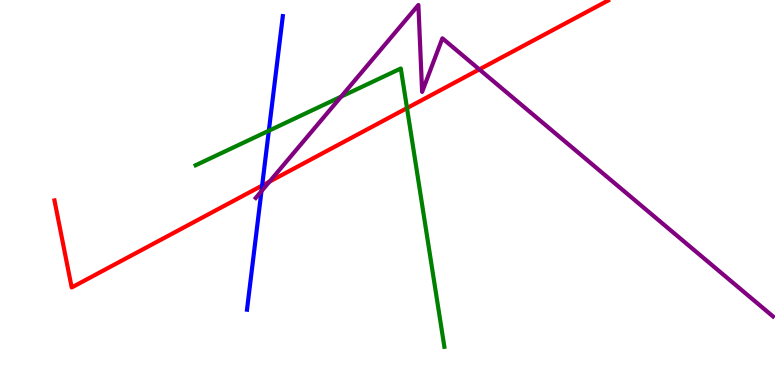[{'lines': ['blue', 'red'], 'intersections': [{'x': 3.38, 'y': 5.18}]}, {'lines': ['green', 'red'], 'intersections': [{'x': 5.25, 'y': 7.19}]}, {'lines': ['purple', 'red'], 'intersections': [{'x': 3.48, 'y': 5.28}, {'x': 6.18, 'y': 8.2}]}, {'lines': ['blue', 'green'], 'intersections': [{'x': 3.47, 'y': 6.6}]}, {'lines': ['blue', 'purple'], 'intersections': [{'x': 3.37, 'y': 5.03}]}, {'lines': ['green', 'purple'], 'intersections': [{'x': 4.4, 'y': 7.49}]}]